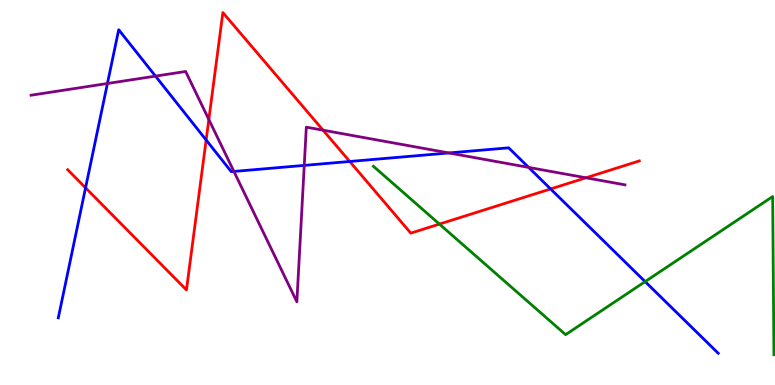[{'lines': ['blue', 'red'], 'intersections': [{'x': 1.1, 'y': 5.12}, {'x': 2.66, 'y': 6.36}, {'x': 4.51, 'y': 5.81}, {'x': 7.1, 'y': 5.09}]}, {'lines': ['green', 'red'], 'intersections': [{'x': 5.67, 'y': 4.18}]}, {'lines': ['purple', 'red'], 'intersections': [{'x': 2.69, 'y': 6.9}, {'x': 4.17, 'y': 6.62}, {'x': 7.56, 'y': 5.38}]}, {'lines': ['blue', 'green'], 'intersections': [{'x': 8.32, 'y': 2.69}]}, {'lines': ['blue', 'purple'], 'intersections': [{'x': 1.39, 'y': 7.83}, {'x': 2.01, 'y': 8.02}, {'x': 3.02, 'y': 5.55}, {'x': 3.93, 'y': 5.7}, {'x': 5.79, 'y': 6.03}, {'x': 6.82, 'y': 5.65}]}, {'lines': ['green', 'purple'], 'intersections': []}]